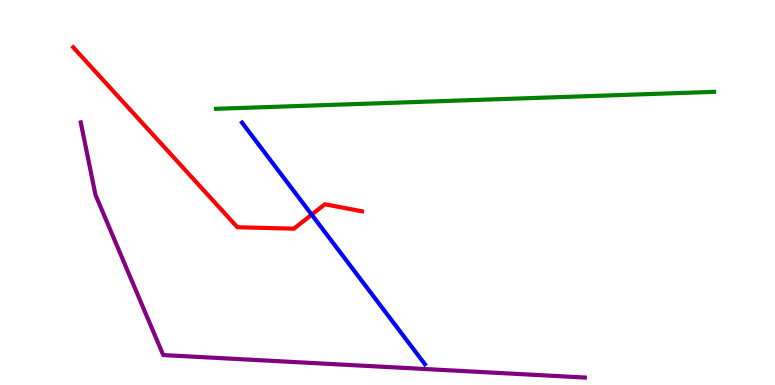[{'lines': ['blue', 'red'], 'intersections': [{'x': 4.02, 'y': 4.42}]}, {'lines': ['green', 'red'], 'intersections': []}, {'lines': ['purple', 'red'], 'intersections': []}, {'lines': ['blue', 'green'], 'intersections': []}, {'lines': ['blue', 'purple'], 'intersections': []}, {'lines': ['green', 'purple'], 'intersections': []}]